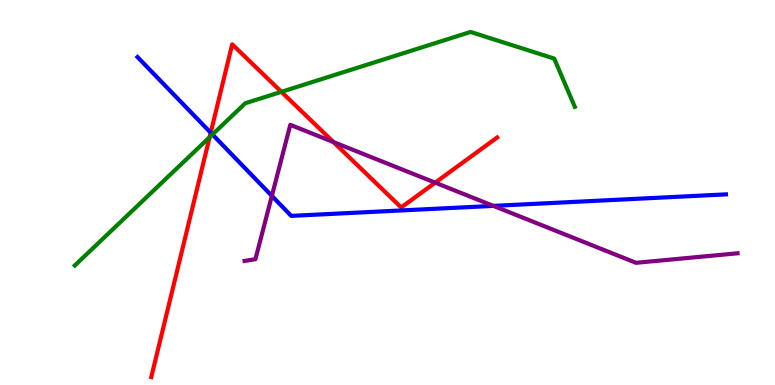[{'lines': ['blue', 'red'], 'intersections': [{'x': 2.72, 'y': 6.55}]}, {'lines': ['green', 'red'], 'intersections': [{'x': 2.7, 'y': 6.44}, {'x': 3.63, 'y': 7.61}]}, {'lines': ['purple', 'red'], 'intersections': [{'x': 4.3, 'y': 6.31}, {'x': 5.62, 'y': 5.26}]}, {'lines': ['blue', 'green'], 'intersections': [{'x': 2.74, 'y': 6.51}]}, {'lines': ['blue', 'purple'], 'intersections': [{'x': 3.51, 'y': 4.91}, {'x': 6.37, 'y': 4.65}]}, {'lines': ['green', 'purple'], 'intersections': []}]